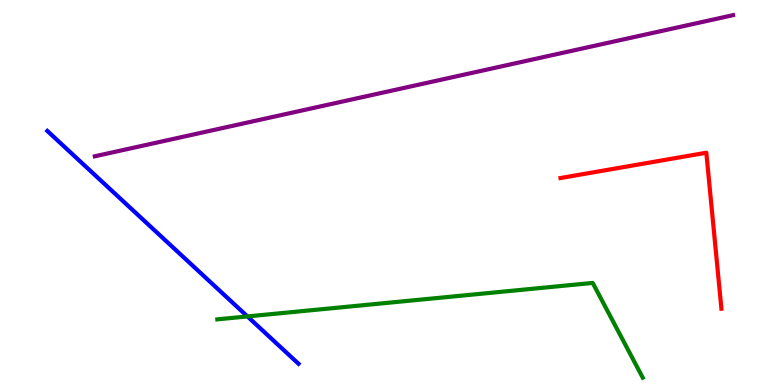[{'lines': ['blue', 'red'], 'intersections': []}, {'lines': ['green', 'red'], 'intersections': []}, {'lines': ['purple', 'red'], 'intersections': []}, {'lines': ['blue', 'green'], 'intersections': [{'x': 3.19, 'y': 1.78}]}, {'lines': ['blue', 'purple'], 'intersections': []}, {'lines': ['green', 'purple'], 'intersections': []}]